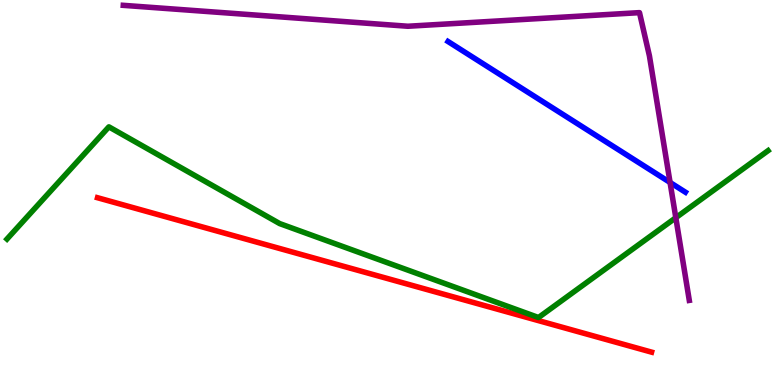[{'lines': ['blue', 'red'], 'intersections': []}, {'lines': ['green', 'red'], 'intersections': []}, {'lines': ['purple', 'red'], 'intersections': []}, {'lines': ['blue', 'green'], 'intersections': []}, {'lines': ['blue', 'purple'], 'intersections': [{'x': 8.65, 'y': 5.26}]}, {'lines': ['green', 'purple'], 'intersections': [{'x': 8.72, 'y': 4.35}]}]